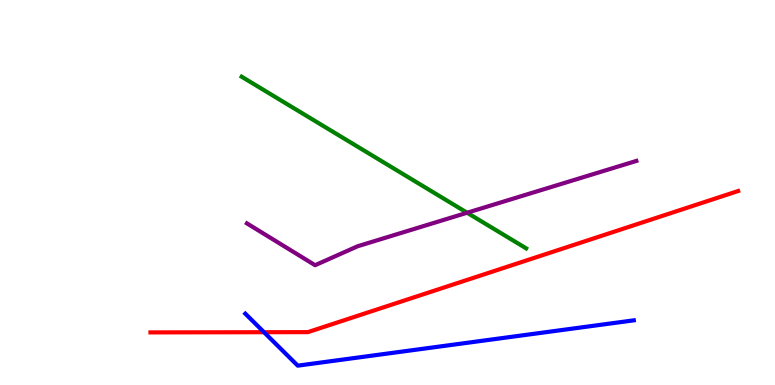[{'lines': ['blue', 'red'], 'intersections': [{'x': 3.41, 'y': 1.37}]}, {'lines': ['green', 'red'], 'intersections': []}, {'lines': ['purple', 'red'], 'intersections': []}, {'lines': ['blue', 'green'], 'intersections': []}, {'lines': ['blue', 'purple'], 'intersections': []}, {'lines': ['green', 'purple'], 'intersections': [{'x': 6.03, 'y': 4.47}]}]